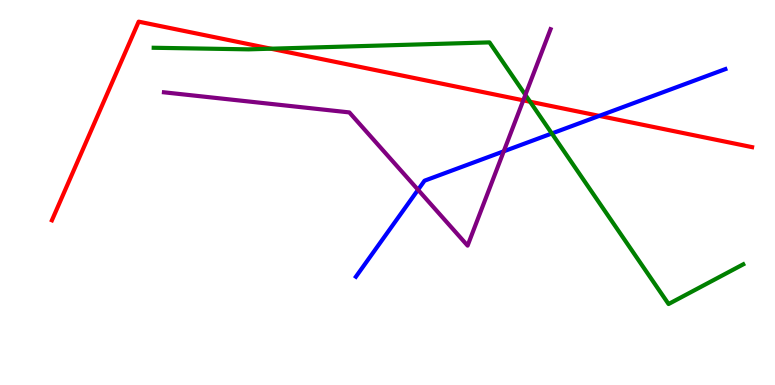[{'lines': ['blue', 'red'], 'intersections': [{'x': 7.73, 'y': 6.99}]}, {'lines': ['green', 'red'], 'intersections': [{'x': 3.5, 'y': 8.73}, {'x': 6.84, 'y': 7.36}]}, {'lines': ['purple', 'red'], 'intersections': [{'x': 6.75, 'y': 7.39}]}, {'lines': ['blue', 'green'], 'intersections': [{'x': 7.12, 'y': 6.53}]}, {'lines': ['blue', 'purple'], 'intersections': [{'x': 5.39, 'y': 5.07}, {'x': 6.5, 'y': 6.07}]}, {'lines': ['green', 'purple'], 'intersections': [{'x': 6.78, 'y': 7.54}]}]